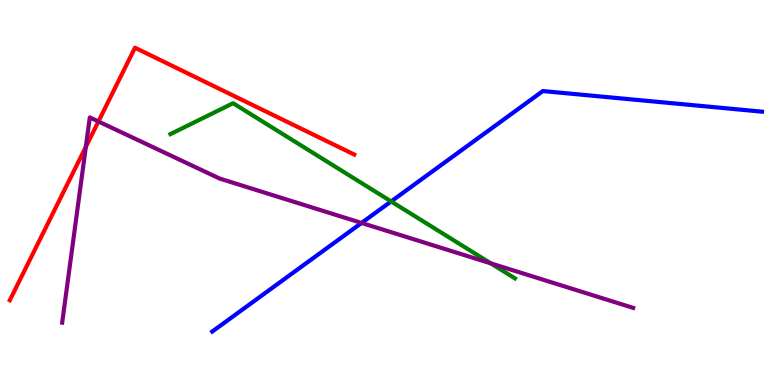[{'lines': ['blue', 'red'], 'intersections': []}, {'lines': ['green', 'red'], 'intersections': []}, {'lines': ['purple', 'red'], 'intersections': [{'x': 1.11, 'y': 6.19}, {'x': 1.27, 'y': 6.84}]}, {'lines': ['blue', 'green'], 'intersections': [{'x': 5.05, 'y': 4.77}]}, {'lines': ['blue', 'purple'], 'intersections': [{'x': 4.67, 'y': 4.21}]}, {'lines': ['green', 'purple'], 'intersections': [{'x': 6.33, 'y': 3.16}]}]